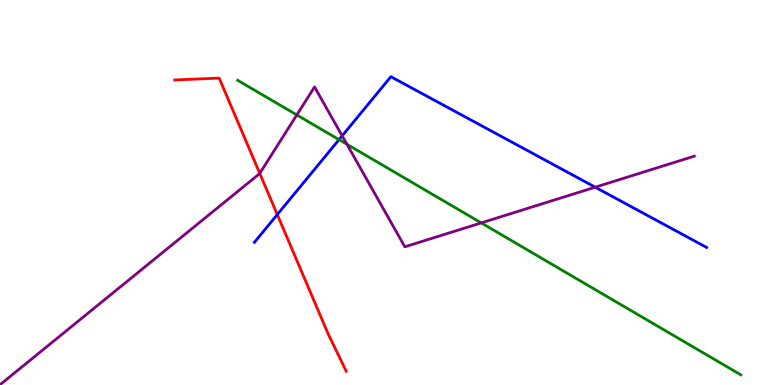[{'lines': ['blue', 'red'], 'intersections': [{'x': 3.58, 'y': 4.43}]}, {'lines': ['green', 'red'], 'intersections': []}, {'lines': ['purple', 'red'], 'intersections': [{'x': 3.35, 'y': 5.5}]}, {'lines': ['blue', 'green'], 'intersections': [{'x': 4.37, 'y': 6.37}]}, {'lines': ['blue', 'purple'], 'intersections': [{'x': 4.42, 'y': 6.47}, {'x': 7.68, 'y': 5.14}]}, {'lines': ['green', 'purple'], 'intersections': [{'x': 3.83, 'y': 7.01}, {'x': 4.48, 'y': 6.25}, {'x': 6.21, 'y': 4.21}]}]